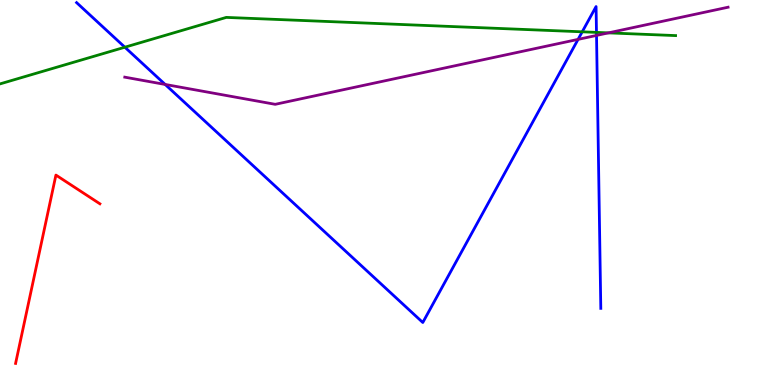[{'lines': ['blue', 'red'], 'intersections': []}, {'lines': ['green', 'red'], 'intersections': []}, {'lines': ['purple', 'red'], 'intersections': []}, {'lines': ['blue', 'green'], 'intersections': [{'x': 1.61, 'y': 8.77}, {'x': 7.51, 'y': 9.17}, {'x': 7.7, 'y': 9.16}]}, {'lines': ['blue', 'purple'], 'intersections': [{'x': 2.13, 'y': 7.81}, {'x': 7.46, 'y': 8.98}, {'x': 7.7, 'y': 9.08}]}, {'lines': ['green', 'purple'], 'intersections': [{'x': 7.85, 'y': 9.15}]}]